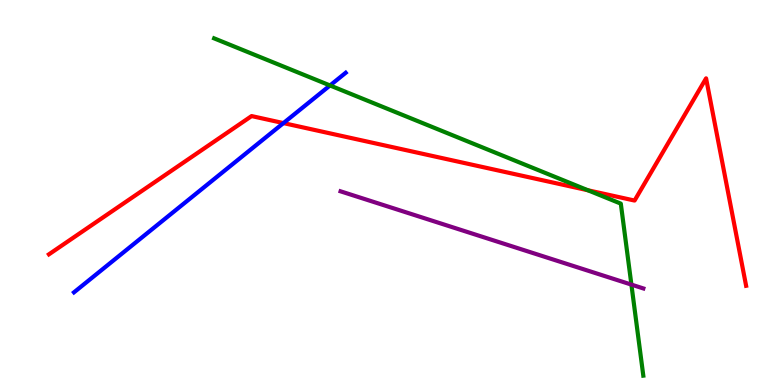[{'lines': ['blue', 'red'], 'intersections': [{'x': 3.66, 'y': 6.8}]}, {'lines': ['green', 'red'], 'intersections': [{'x': 7.59, 'y': 5.06}]}, {'lines': ['purple', 'red'], 'intersections': []}, {'lines': ['blue', 'green'], 'intersections': [{'x': 4.26, 'y': 7.78}]}, {'lines': ['blue', 'purple'], 'intersections': []}, {'lines': ['green', 'purple'], 'intersections': [{'x': 8.15, 'y': 2.61}]}]